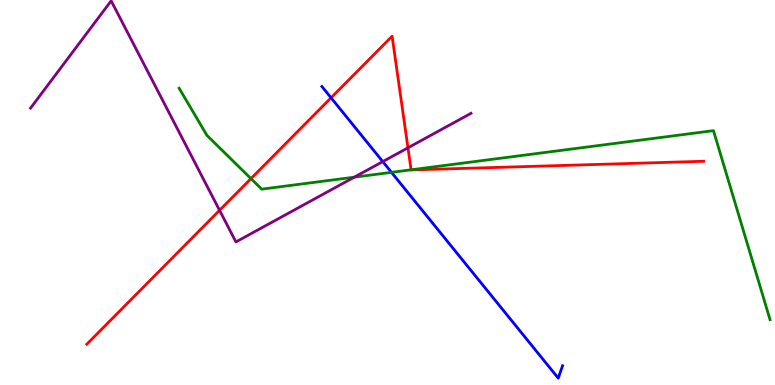[{'lines': ['blue', 'red'], 'intersections': [{'x': 4.27, 'y': 7.46}]}, {'lines': ['green', 'red'], 'intersections': [{'x': 3.24, 'y': 5.36}, {'x': 5.3, 'y': 5.59}]}, {'lines': ['purple', 'red'], 'intersections': [{'x': 2.83, 'y': 4.54}, {'x': 5.26, 'y': 6.16}]}, {'lines': ['blue', 'green'], 'intersections': [{'x': 5.05, 'y': 5.52}]}, {'lines': ['blue', 'purple'], 'intersections': [{'x': 4.94, 'y': 5.8}]}, {'lines': ['green', 'purple'], 'intersections': [{'x': 4.57, 'y': 5.4}]}]